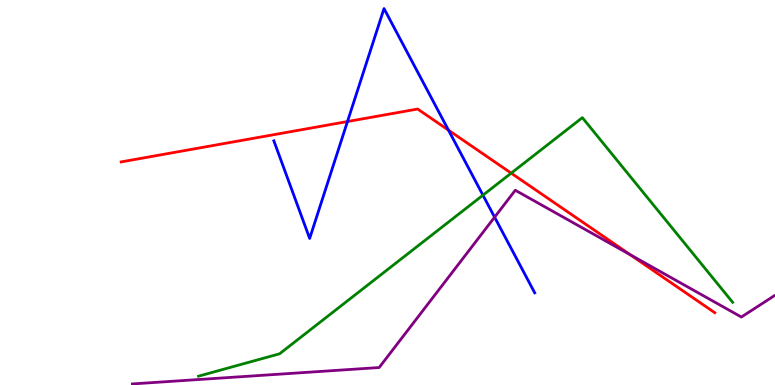[{'lines': ['blue', 'red'], 'intersections': [{'x': 4.48, 'y': 6.84}, {'x': 5.79, 'y': 6.62}]}, {'lines': ['green', 'red'], 'intersections': [{'x': 6.6, 'y': 5.5}]}, {'lines': ['purple', 'red'], 'intersections': [{'x': 8.13, 'y': 3.39}]}, {'lines': ['blue', 'green'], 'intersections': [{'x': 6.23, 'y': 4.93}]}, {'lines': ['blue', 'purple'], 'intersections': [{'x': 6.38, 'y': 4.36}]}, {'lines': ['green', 'purple'], 'intersections': []}]